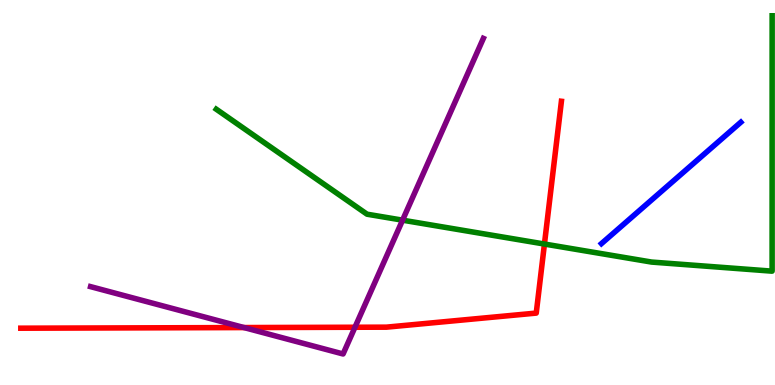[{'lines': ['blue', 'red'], 'intersections': []}, {'lines': ['green', 'red'], 'intersections': [{'x': 7.03, 'y': 3.66}]}, {'lines': ['purple', 'red'], 'intersections': [{'x': 3.15, 'y': 1.49}, {'x': 4.58, 'y': 1.5}]}, {'lines': ['blue', 'green'], 'intersections': []}, {'lines': ['blue', 'purple'], 'intersections': []}, {'lines': ['green', 'purple'], 'intersections': [{'x': 5.19, 'y': 4.28}]}]